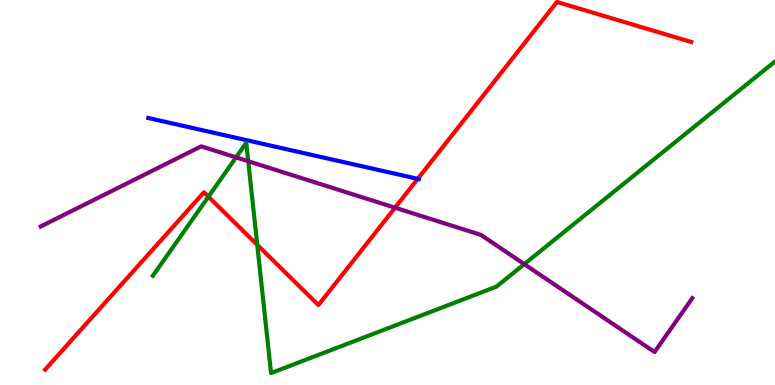[{'lines': ['blue', 'red'], 'intersections': [{'x': 5.39, 'y': 5.35}]}, {'lines': ['green', 'red'], 'intersections': [{'x': 2.69, 'y': 4.89}, {'x': 3.32, 'y': 3.64}]}, {'lines': ['purple', 'red'], 'intersections': [{'x': 5.1, 'y': 4.61}]}, {'lines': ['blue', 'green'], 'intersections': []}, {'lines': ['blue', 'purple'], 'intersections': []}, {'lines': ['green', 'purple'], 'intersections': [{'x': 3.05, 'y': 5.91}, {'x': 3.2, 'y': 5.81}, {'x': 6.76, 'y': 3.14}]}]